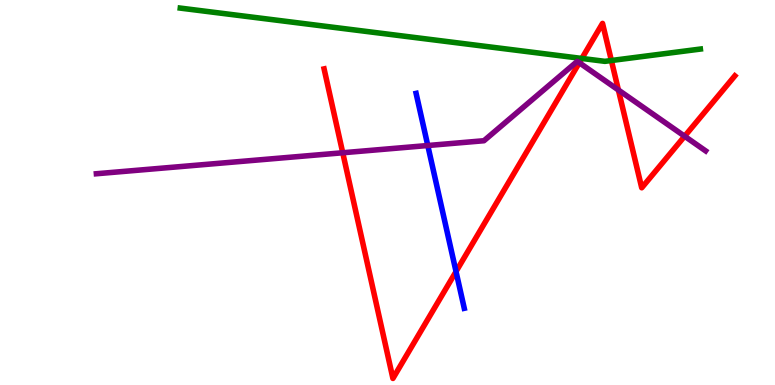[{'lines': ['blue', 'red'], 'intersections': [{'x': 5.88, 'y': 2.95}]}, {'lines': ['green', 'red'], 'intersections': [{'x': 7.51, 'y': 8.48}, {'x': 7.89, 'y': 8.43}]}, {'lines': ['purple', 'red'], 'intersections': [{'x': 4.42, 'y': 6.03}, {'x': 7.47, 'y': 8.37}, {'x': 7.98, 'y': 7.66}, {'x': 8.83, 'y': 6.46}]}, {'lines': ['blue', 'green'], 'intersections': []}, {'lines': ['blue', 'purple'], 'intersections': [{'x': 5.52, 'y': 6.22}]}, {'lines': ['green', 'purple'], 'intersections': []}]